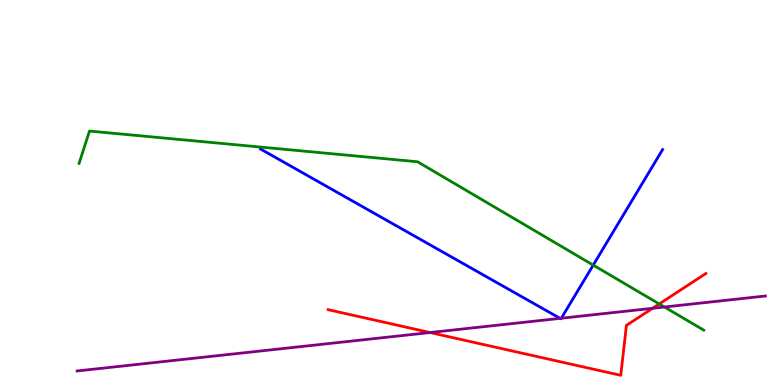[{'lines': ['blue', 'red'], 'intersections': []}, {'lines': ['green', 'red'], 'intersections': [{'x': 8.51, 'y': 2.11}]}, {'lines': ['purple', 'red'], 'intersections': [{'x': 5.55, 'y': 1.36}, {'x': 8.42, 'y': 1.99}]}, {'lines': ['blue', 'green'], 'intersections': [{'x': 7.65, 'y': 3.11}]}, {'lines': ['blue', 'purple'], 'intersections': [{'x': 7.23, 'y': 1.73}, {'x': 7.24, 'y': 1.73}]}, {'lines': ['green', 'purple'], 'intersections': [{'x': 8.57, 'y': 2.03}]}]